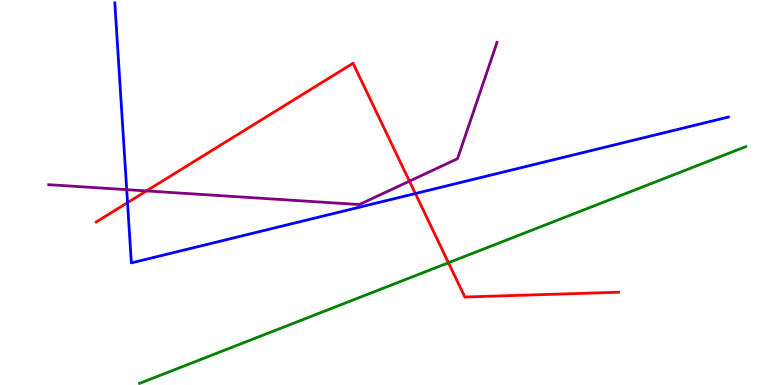[{'lines': ['blue', 'red'], 'intersections': [{'x': 1.65, 'y': 4.74}, {'x': 5.36, 'y': 4.97}]}, {'lines': ['green', 'red'], 'intersections': [{'x': 5.79, 'y': 3.18}]}, {'lines': ['purple', 'red'], 'intersections': [{'x': 1.89, 'y': 5.04}, {'x': 5.28, 'y': 5.29}]}, {'lines': ['blue', 'green'], 'intersections': []}, {'lines': ['blue', 'purple'], 'intersections': [{'x': 1.63, 'y': 5.07}]}, {'lines': ['green', 'purple'], 'intersections': []}]